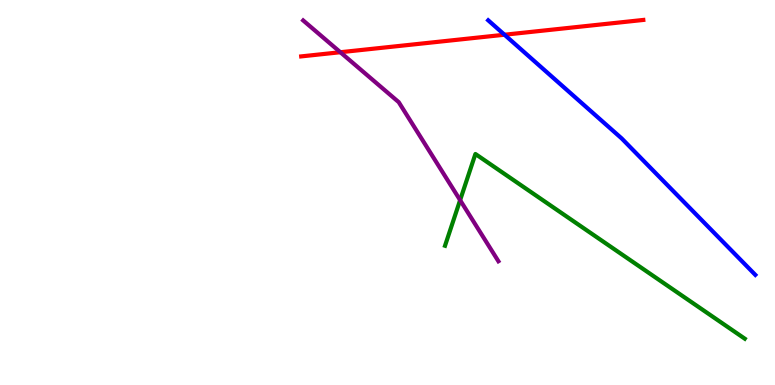[{'lines': ['blue', 'red'], 'intersections': [{'x': 6.51, 'y': 9.1}]}, {'lines': ['green', 'red'], 'intersections': []}, {'lines': ['purple', 'red'], 'intersections': [{'x': 4.39, 'y': 8.64}]}, {'lines': ['blue', 'green'], 'intersections': []}, {'lines': ['blue', 'purple'], 'intersections': []}, {'lines': ['green', 'purple'], 'intersections': [{'x': 5.94, 'y': 4.8}]}]